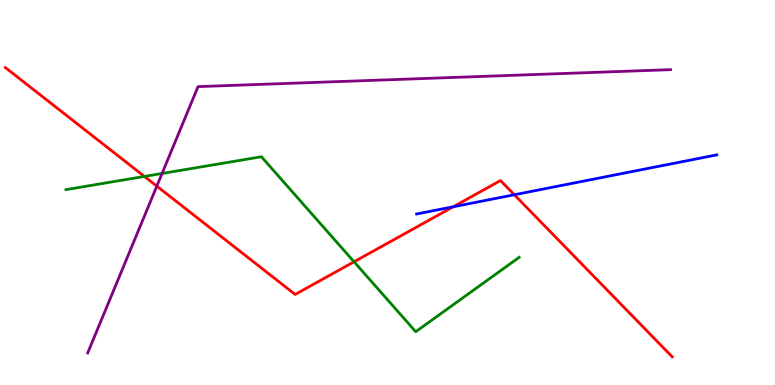[{'lines': ['blue', 'red'], 'intersections': [{'x': 5.85, 'y': 4.63}, {'x': 6.64, 'y': 4.94}]}, {'lines': ['green', 'red'], 'intersections': [{'x': 1.86, 'y': 5.42}, {'x': 4.57, 'y': 3.2}]}, {'lines': ['purple', 'red'], 'intersections': [{'x': 2.02, 'y': 5.17}]}, {'lines': ['blue', 'green'], 'intersections': []}, {'lines': ['blue', 'purple'], 'intersections': []}, {'lines': ['green', 'purple'], 'intersections': [{'x': 2.09, 'y': 5.49}]}]